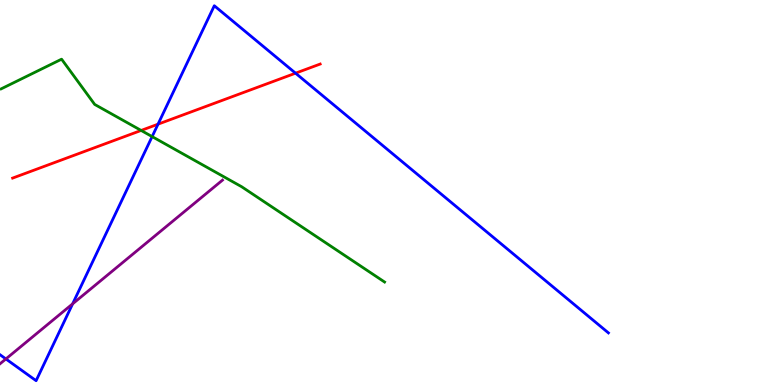[{'lines': ['blue', 'red'], 'intersections': [{'x': 2.04, 'y': 6.77}, {'x': 3.81, 'y': 8.1}]}, {'lines': ['green', 'red'], 'intersections': [{'x': 1.82, 'y': 6.61}]}, {'lines': ['purple', 'red'], 'intersections': []}, {'lines': ['blue', 'green'], 'intersections': [{'x': 1.96, 'y': 6.45}]}, {'lines': ['blue', 'purple'], 'intersections': [{'x': 0.0759, 'y': 0.677}, {'x': 0.937, 'y': 2.11}]}, {'lines': ['green', 'purple'], 'intersections': []}]